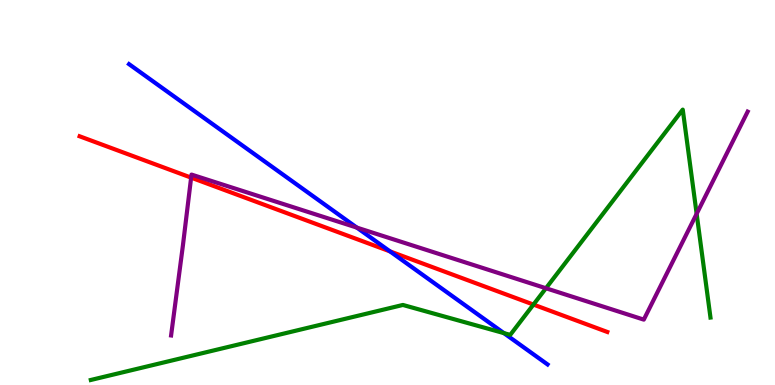[{'lines': ['blue', 'red'], 'intersections': [{'x': 5.03, 'y': 3.47}]}, {'lines': ['green', 'red'], 'intersections': [{'x': 6.88, 'y': 2.09}]}, {'lines': ['purple', 'red'], 'intersections': [{'x': 2.47, 'y': 5.39}]}, {'lines': ['blue', 'green'], 'intersections': [{'x': 6.5, 'y': 1.35}]}, {'lines': ['blue', 'purple'], 'intersections': [{'x': 4.6, 'y': 4.09}]}, {'lines': ['green', 'purple'], 'intersections': [{'x': 7.04, 'y': 2.51}, {'x': 8.99, 'y': 4.45}]}]